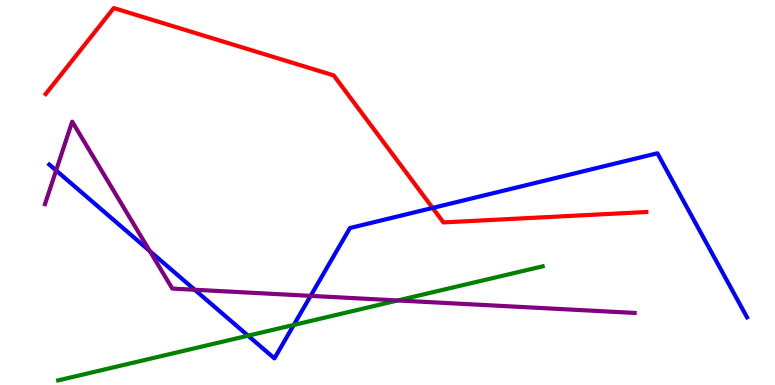[{'lines': ['blue', 'red'], 'intersections': [{'x': 5.58, 'y': 4.6}]}, {'lines': ['green', 'red'], 'intersections': []}, {'lines': ['purple', 'red'], 'intersections': []}, {'lines': ['blue', 'green'], 'intersections': [{'x': 3.2, 'y': 1.28}, {'x': 3.79, 'y': 1.56}]}, {'lines': ['blue', 'purple'], 'intersections': [{'x': 0.724, 'y': 5.57}, {'x': 1.93, 'y': 3.48}, {'x': 2.51, 'y': 2.47}, {'x': 4.01, 'y': 2.32}]}, {'lines': ['green', 'purple'], 'intersections': [{'x': 5.13, 'y': 2.2}]}]